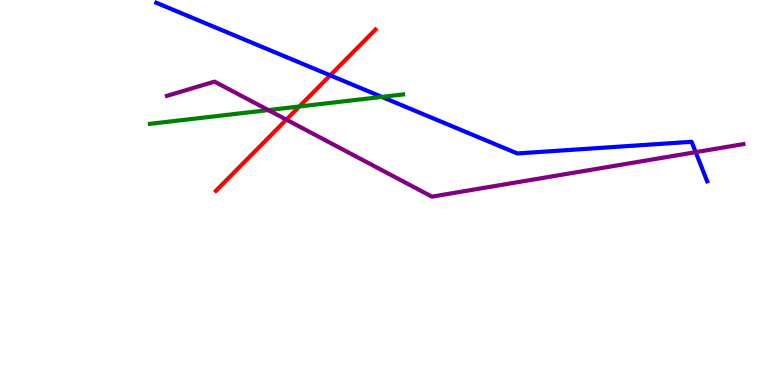[{'lines': ['blue', 'red'], 'intersections': [{'x': 4.26, 'y': 8.04}]}, {'lines': ['green', 'red'], 'intersections': [{'x': 3.86, 'y': 7.23}]}, {'lines': ['purple', 'red'], 'intersections': [{'x': 3.69, 'y': 6.89}]}, {'lines': ['blue', 'green'], 'intersections': [{'x': 4.93, 'y': 7.48}]}, {'lines': ['blue', 'purple'], 'intersections': [{'x': 8.98, 'y': 6.05}]}, {'lines': ['green', 'purple'], 'intersections': [{'x': 3.46, 'y': 7.14}]}]